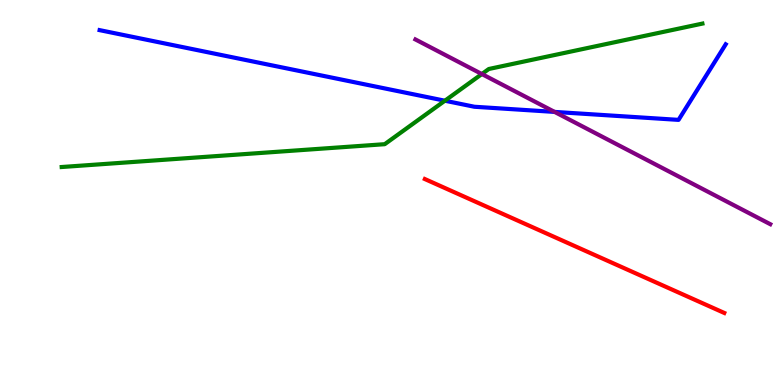[{'lines': ['blue', 'red'], 'intersections': []}, {'lines': ['green', 'red'], 'intersections': []}, {'lines': ['purple', 'red'], 'intersections': []}, {'lines': ['blue', 'green'], 'intersections': [{'x': 5.74, 'y': 7.38}]}, {'lines': ['blue', 'purple'], 'intersections': [{'x': 7.16, 'y': 7.09}]}, {'lines': ['green', 'purple'], 'intersections': [{'x': 6.22, 'y': 8.08}]}]